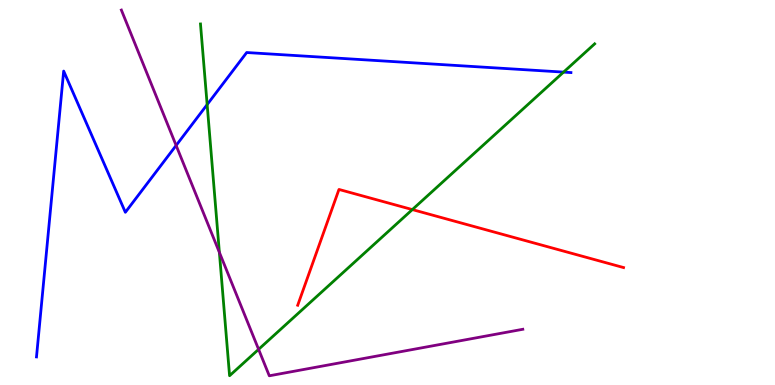[{'lines': ['blue', 'red'], 'intersections': []}, {'lines': ['green', 'red'], 'intersections': [{'x': 5.32, 'y': 4.56}]}, {'lines': ['purple', 'red'], 'intersections': []}, {'lines': ['blue', 'green'], 'intersections': [{'x': 2.67, 'y': 7.28}, {'x': 7.27, 'y': 8.13}]}, {'lines': ['blue', 'purple'], 'intersections': [{'x': 2.27, 'y': 6.22}]}, {'lines': ['green', 'purple'], 'intersections': [{'x': 2.83, 'y': 3.45}, {'x': 3.34, 'y': 0.926}]}]